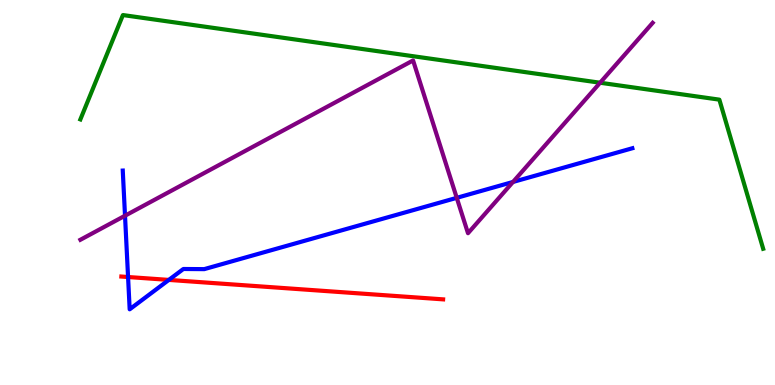[{'lines': ['blue', 'red'], 'intersections': [{'x': 1.65, 'y': 2.8}, {'x': 2.18, 'y': 2.73}]}, {'lines': ['green', 'red'], 'intersections': []}, {'lines': ['purple', 'red'], 'intersections': []}, {'lines': ['blue', 'green'], 'intersections': []}, {'lines': ['blue', 'purple'], 'intersections': [{'x': 1.61, 'y': 4.4}, {'x': 5.89, 'y': 4.86}, {'x': 6.62, 'y': 5.27}]}, {'lines': ['green', 'purple'], 'intersections': [{'x': 7.74, 'y': 7.85}]}]